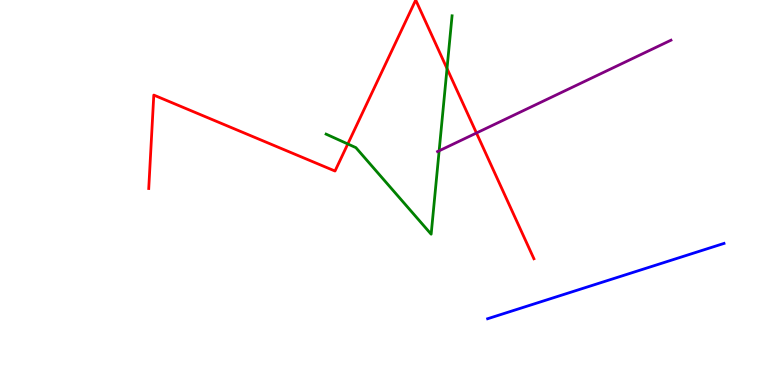[{'lines': ['blue', 'red'], 'intersections': []}, {'lines': ['green', 'red'], 'intersections': [{'x': 4.49, 'y': 6.26}, {'x': 5.77, 'y': 8.22}]}, {'lines': ['purple', 'red'], 'intersections': [{'x': 6.15, 'y': 6.55}]}, {'lines': ['blue', 'green'], 'intersections': []}, {'lines': ['blue', 'purple'], 'intersections': []}, {'lines': ['green', 'purple'], 'intersections': [{'x': 5.67, 'y': 6.08}]}]